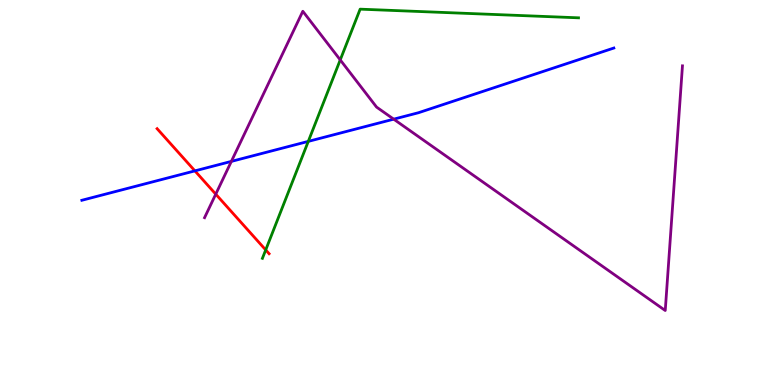[{'lines': ['blue', 'red'], 'intersections': [{'x': 2.51, 'y': 5.56}]}, {'lines': ['green', 'red'], 'intersections': [{'x': 3.43, 'y': 3.51}]}, {'lines': ['purple', 'red'], 'intersections': [{'x': 2.78, 'y': 4.96}]}, {'lines': ['blue', 'green'], 'intersections': [{'x': 3.98, 'y': 6.33}]}, {'lines': ['blue', 'purple'], 'intersections': [{'x': 2.99, 'y': 5.81}, {'x': 5.08, 'y': 6.9}]}, {'lines': ['green', 'purple'], 'intersections': [{'x': 4.39, 'y': 8.44}]}]